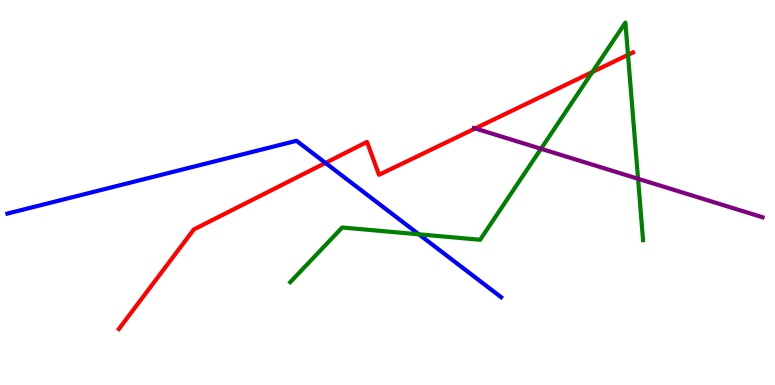[{'lines': ['blue', 'red'], 'intersections': [{'x': 4.2, 'y': 5.77}]}, {'lines': ['green', 'red'], 'intersections': [{'x': 7.64, 'y': 8.13}, {'x': 8.1, 'y': 8.58}]}, {'lines': ['purple', 'red'], 'intersections': [{'x': 6.13, 'y': 6.66}]}, {'lines': ['blue', 'green'], 'intersections': [{'x': 5.4, 'y': 3.91}]}, {'lines': ['blue', 'purple'], 'intersections': []}, {'lines': ['green', 'purple'], 'intersections': [{'x': 6.98, 'y': 6.14}, {'x': 8.23, 'y': 5.36}]}]